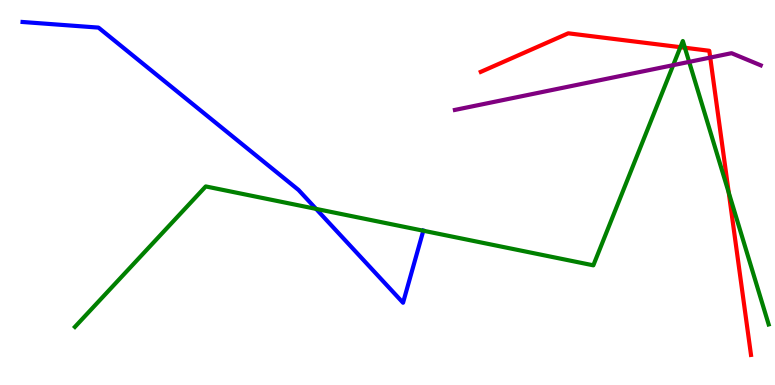[{'lines': ['blue', 'red'], 'intersections': []}, {'lines': ['green', 'red'], 'intersections': [{'x': 8.78, 'y': 8.77}, {'x': 8.84, 'y': 8.76}, {'x': 9.4, 'y': 5.0}]}, {'lines': ['purple', 'red'], 'intersections': [{'x': 9.16, 'y': 8.5}]}, {'lines': ['blue', 'green'], 'intersections': [{'x': 4.08, 'y': 4.57}, {'x': 5.46, 'y': 4.01}]}, {'lines': ['blue', 'purple'], 'intersections': []}, {'lines': ['green', 'purple'], 'intersections': [{'x': 8.69, 'y': 8.31}, {'x': 8.89, 'y': 8.39}]}]